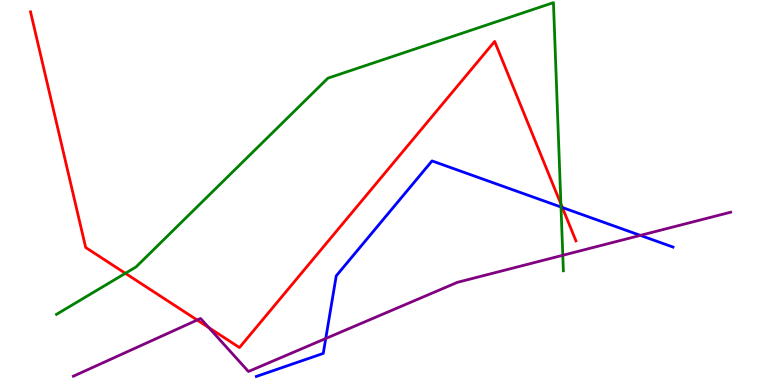[{'lines': ['blue', 'red'], 'intersections': [{'x': 7.26, 'y': 4.61}]}, {'lines': ['green', 'red'], 'intersections': [{'x': 1.62, 'y': 2.9}, {'x': 7.24, 'y': 4.7}]}, {'lines': ['purple', 'red'], 'intersections': [{'x': 2.54, 'y': 1.69}, {'x': 2.69, 'y': 1.49}]}, {'lines': ['blue', 'green'], 'intersections': [{'x': 7.24, 'y': 4.62}]}, {'lines': ['blue', 'purple'], 'intersections': [{'x': 4.2, 'y': 1.21}, {'x': 8.26, 'y': 3.89}]}, {'lines': ['green', 'purple'], 'intersections': [{'x': 7.26, 'y': 3.37}]}]